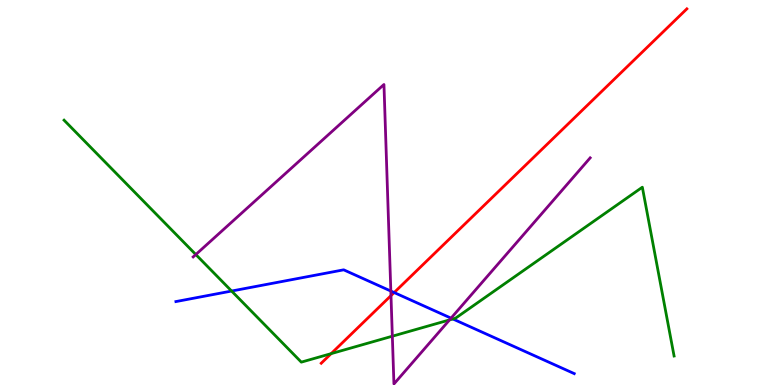[{'lines': ['blue', 'red'], 'intersections': [{'x': 5.09, 'y': 2.4}]}, {'lines': ['green', 'red'], 'intersections': [{'x': 4.27, 'y': 0.814}]}, {'lines': ['purple', 'red'], 'intersections': [{'x': 5.05, 'y': 2.32}]}, {'lines': ['blue', 'green'], 'intersections': [{'x': 2.99, 'y': 2.44}, {'x': 5.84, 'y': 1.72}]}, {'lines': ['blue', 'purple'], 'intersections': [{'x': 5.04, 'y': 2.44}, {'x': 5.82, 'y': 1.74}]}, {'lines': ['green', 'purple'], 'intersections': [{'x': 2.53, 'y': 3.39}, {'x': 5.06, 'y': 1.27}, {'x': 5.8, 'y': 1.69}]}]